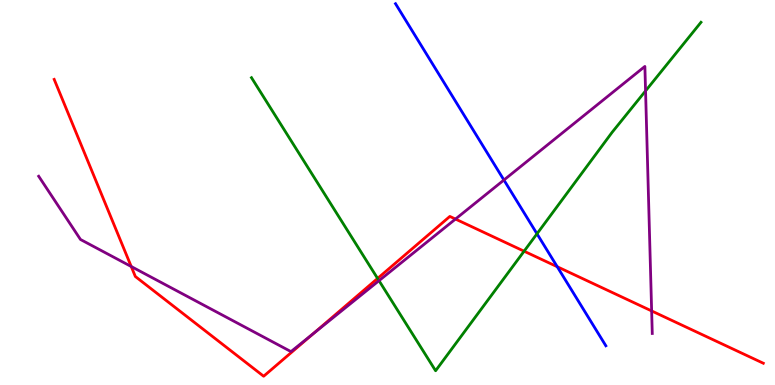[{'lines': ['blue', 'red'], 'intersections': [{'x': 7.19, 'y': 3.07}]}, {'lines': ['green', 'red'], 'intersections': [{'x': 4.87, 'y': 2.77}, {'x': 6.76, 'y': 3.48}]}, {'lines': ['purple', 'red'], 'intersections': [{'x': 1.69, 'y': 3.08}, {'x': 4.04, 'y': 1.33}, {'x': 5.88, 'y': 4.31}, {'x': 8.41, 'y': 1.92}]}, {'lines': ['blue', 'green'], 'intersections': [{'x': 6.93, 'y': 3.93}]}, {'lines': ['blue', 'purple'], 'intersections': [{'x': 6.5, 'y': 5.32}]}, {'lines': ['green', 'purple'], 'intersections': [{'x': 4.89, 'y': 2.71}, {'x': 8.33, 'y': 7.64}]}]